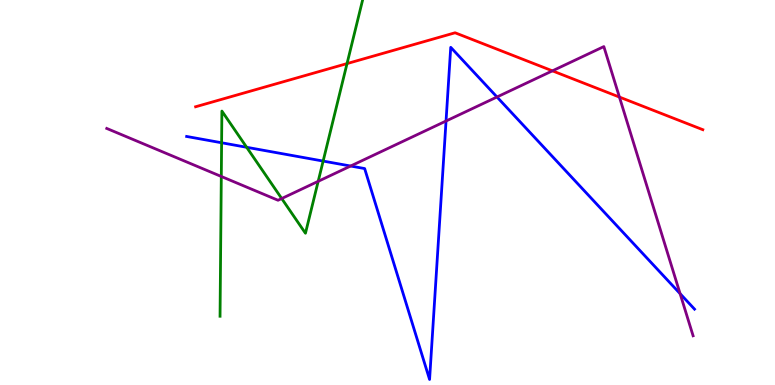[{'lines': ['blue', 'red'], 'intersections': []}, {'lines': ['green', 'red'], 'intersections': [{'x': 4.48, 'y': 8.35}]}, {'lines': ['purple', 'red'], 'intersections': [{'x': 7.13, 'y': 8.16}, {'x': 7.99, 'y': 7.48}]}, {'lines': ['blue', 'green'], 'intersections': [{'x': 2.86, 'y': 6.29}, {'x': 3.18, 'y': 6.17}, {'x': 4.17, 'y': 5.82}]}, {'lines': ['blue', 'purple'], 'intersections': [{'x': 4.52, 'y': 5.69}, {'x': 5.76, 'y': 6.86}, {'x': 6.41, 'y': 7.48}, {'x': 8.78, 'y': 2.37}]}, {'lines': ['green', 'purple'], 'intersections': [{'x': 2.86, 'y': 5.42}, {'x': 3.63, 'y': 4.84}, {'x': 4.11, 'y': 5.29}]}]